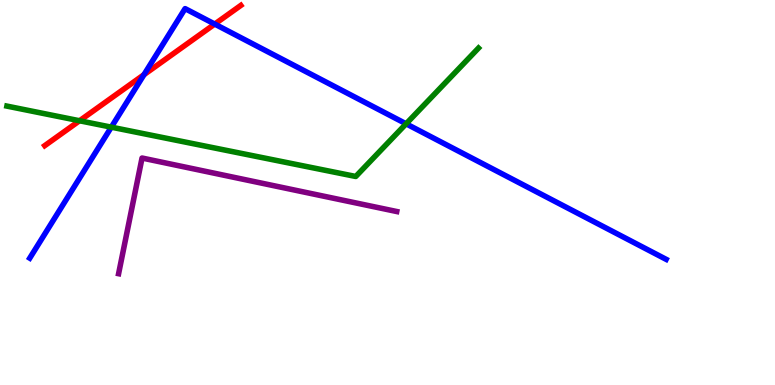[{'lines': ['blue', 'red'], 'intersections': [{'x': 1.86, 'y': 8.06}, {'x': 2.77, 'y': 9.37}]}, {'lines': ['green', 'red'], 'intersections': [{'x': 1.03, 'y': 6.86}]}, {'lines': ['purple', 'red'], 'intersections': []}, {'lines': ['blue', 'green'], 'intersections': [{'x': 1.44, 'y': 6.7}, {'x': 5.24, 'y': 6.78}]}, {'lines': ['blue', 'purple'], 'intersections': []}, {'lines': ['green', 'purple'], 'intersections': []}]